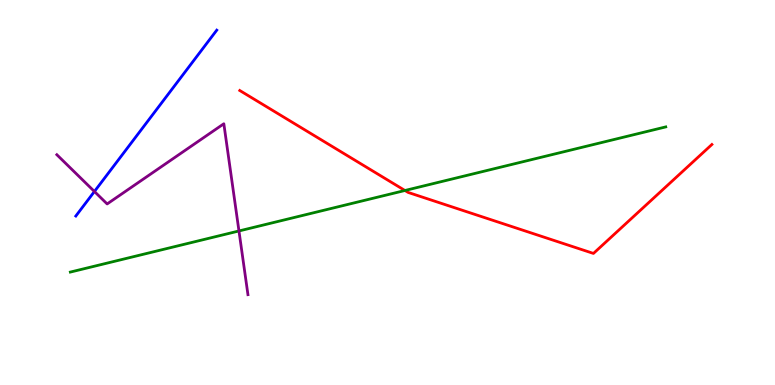[{'lines': ['blue', 'red'], 'intersections': []}, {'lines': ['green', 'red'], 'intersections': [{'x': 5.23, 'y': 5.05}]}, {'lines': ['purple', 'red'], 'intersections': []}, {'lines': ['blue', 'green'], 'intersections': []}, {'lines': ['blue', 'purple'], 'intersections': [{'x': 1.22, 'y': 5.03}]}, {'lines': ['green', 'purple'], 'intersections': [{'x': 3.08, 'y': 4.0}]}]